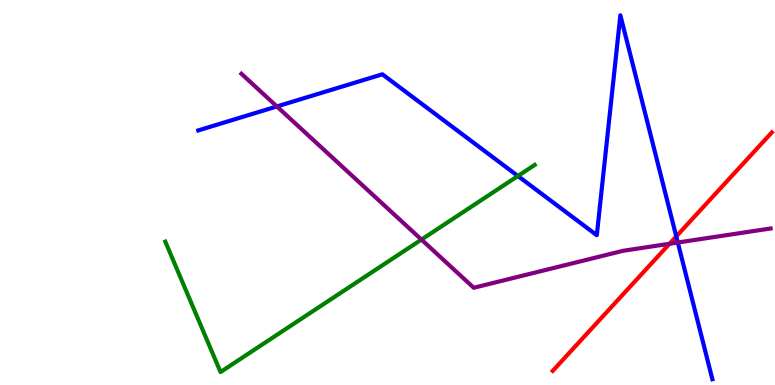[{'lines': ['blue', 'red'], 'intersections': [{'x': 8.73, 'y': 3.86}]}, {'lines': ['green', 'red'], 'intersections': []}, {'lines': ['purple', 'red'], 'intersections': [{'x': 8.64, 'y': 3.67}]}, {'lines': ['blue', 'green'], 'intersections': [{'x': 6.68, 'y': 5.43}]}, {'lines': ['blue', 'purple'], 'intersections': [{'x': 3.57, 'y': 7.24}, {'x': 8.75, 'y': 3.7}]}, {'lines': ['green', 'purple'], 'intersections': [{'x': 5.44, 'y': 3.78}]}]